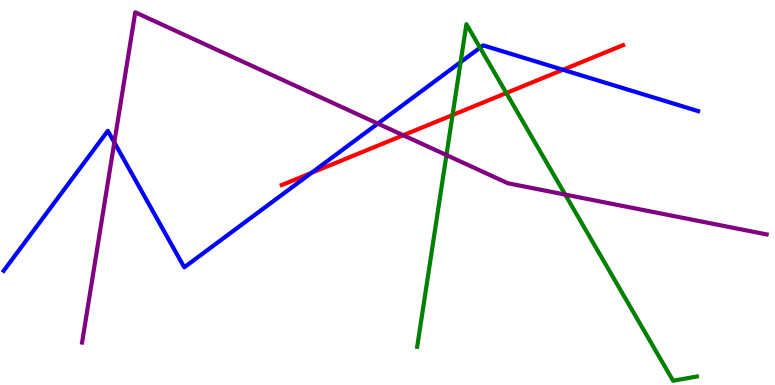[{'lines': ['blue', 'red'], 'intersections': [{'x': 4.02, 'y': 5.51}, {'x': 7.26, 'y': 8.19}]}, {'lines': ['green', 'red'], 'intersections': [{'x': 5.84, 'y': 7.01}, {'x': 6.53, 'y': 7.58}]}, {'lines': ['purple', 'red'], 'intersections': [{'x': 5.2, 'y': 6.49}]}, {'lines': ['blue', 'green'], 'intersections': [{'x': 5.94, 'y': 8.39}, {'x': 6.19, 'y': 8.76}]}, {'lines': ['blue', 'purple'], 'intersections': [{'x': 1.48, 'y': 6.3}, {'x': 4.88, 'y': 6.79}]}, {'lines': ['green', 'purple'], 'intersections': [{'x': 5.76, 'y': 5.97}, {'x': 7.29, 'y': 4.95}]}]